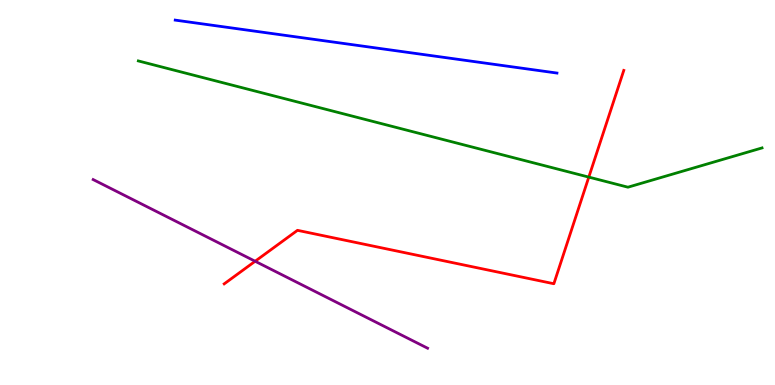[{'lines': ['blue', 'red'], 'intersections': []}, {'lines': ['green', 'red'], 'intersections': [{'x': 7.6, 'y': 5.4}]}, {'lines': ['purple', 'red'], 'intersections': [{'x': 3.29, 'y': 3.21}]}, {'lines': ['blue', 'green'], 'intersections': []}, {'lines': ['blue', 'purple'], 'intersections': []}, {'lines': ['green', 'purple'], 'intersections': []}]